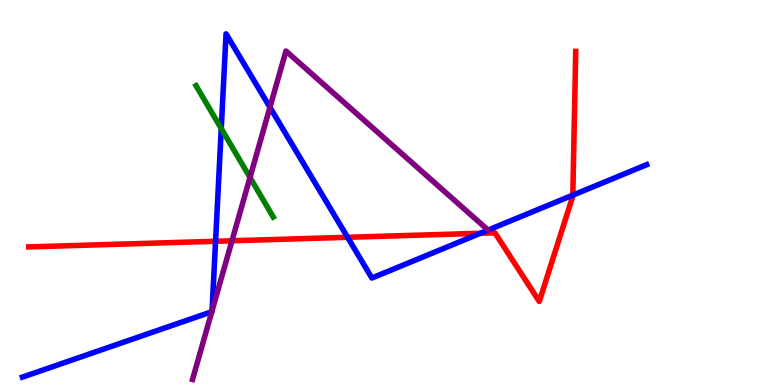[{'lines': ['blue', 'red'], 'intersections': [{'x': 2.78, 'y': 3.73}, {'x': 4.48, 'y': 3.84}, {'x': 6.2, 'y': 3.94}, {'x': 7.39, 'y': 4.93}]}, {'lines': ['green', 'red'], 'intersections': []}, {'lines': ['purple', 'red'], 'intersections': [{'x': 2.99, 'y': 3.75}]}, {'lines': ['blue', 'green'], 'intersections': [{'x': 2.85, 'y': 6.66}]}, {'lines': ['blue', 'purple'], 'intersections': [{'x': 2.73, 'y': 1.9}, {'x': 2.74, 'y': 1.93}, {'x': 3.48, 'y': 7.21}]}, {'lines': ['green', 'purple'], 'intersections': [{'x': 3.23, 'y': 5.39}]}]